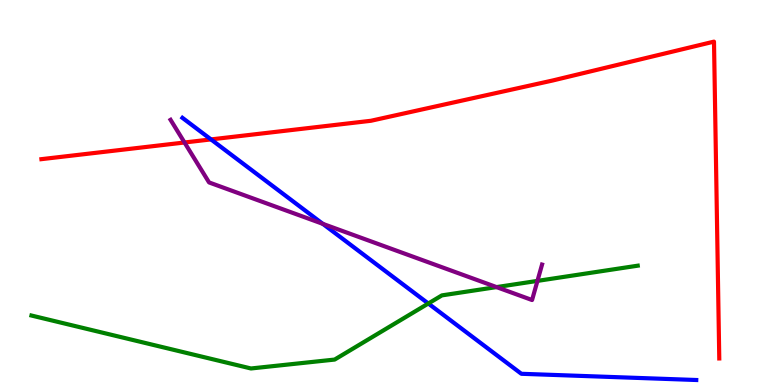[{'lines': ['blue', 'red'], 'intersections': [{'x': 2.72, 'y': 6.38}]}, {'lines': ['green', 'red'], 'intersections': []}, {'lines': ['purple', 'red'], 'intersections': [{'x': 2.38, 'y': 6.3}]}, {'lines': ['blue', 'green'], 'intersections': [{'x': 5.53, 'y': 2.12}]}, {'lines': ['blue', 'purple'], 'intersections': [{'x': 4.17, 'y': 4.19}]}, {'lines': ['green', 'purple'], 'intersections': [{'x': 6.41, 'y': 2.54}, {'x': 6.93, 'y': 2.7}]}]